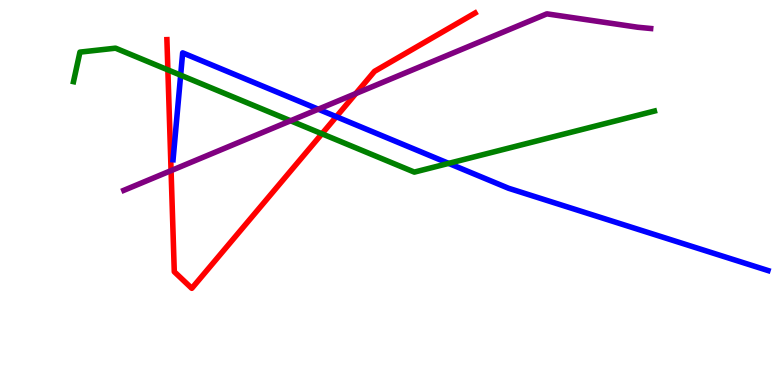[{'lines': ['blue', 'red'], 'intersections': [{'x': 4.34, 'y': 6.97}]}, {'lines': ['green', 'red'], 'intersections': [{'x': 2.17, 'y': 8.18}, {'x': 4.15, 'y': 6.53}]}, {'lines': ['purple', 'red'], 'intersections': [{'x': 2.21, 'y': 5.57}, {'x': 4.59, 'y': 7.57}]}, {'lines': ['blue', 'green'], 'intersections': [{'x': 2.33, 'y': 8.05}, {'x': 5.79, 'y': 5.76}]}, {'lines': ['blue', 'purple'], 'intersections': [{'x': 4.11, 'y': 7.16}]}, {'lines': ['green', 'purple'], 'intersections': [{'x': 3.75, 'y': 6.86}]}]